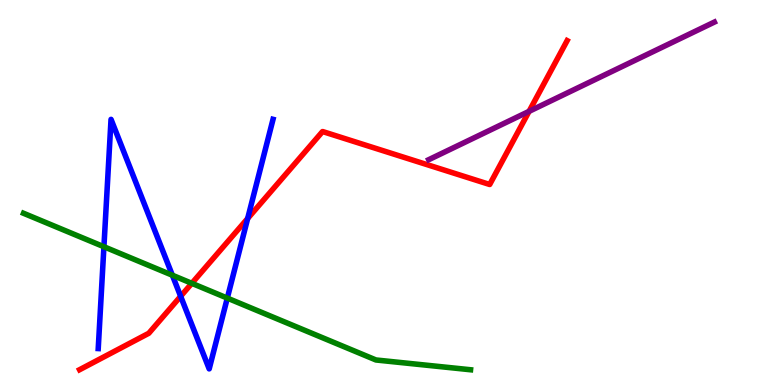[{'lines': ['blue', 'red'], 'intersections': [{'x': 2.33, 'y': 2.3}, {'x': 3.2, 'y': 4.33}]}, {'lines': ['green', 'red'], 'intersections': [{'x': 2.47, 'y': 2.64}]}, {'lines': ['purple', 'red'], 'intersections': [{'x': 6.83, 'y': 7.11}]}, {'lines': ['blue', 'green'], 'intersections': [{'x': 1.34, 'y': 3.59}, {'x': 2.22, 'y': 2.85}, {'x': 2.93, 'y': 2.26}]}, {'lines': ['blue', 'purple'], 'intersections': []}, {'lines': ['green', 'purple'], 'intersections': []}]